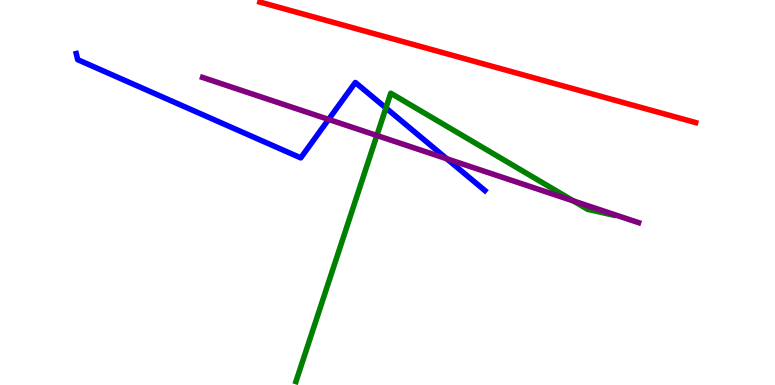[{'lines': ['blue', 'red'], 'intersections': []}, {'lines': ['green', 'red'], 'intersections': []}, {'lines': ['purple', 'red'], 'intersections': []}, {'lines': ['blue', 'green'], 'intersections': [{'x': 4.98, 'y': 7.2}]}, {'lines': ['blue', 'purple'], 'intersections': [{'x': 4.24, 'y': 6.9}, {'x': 5.77, 'y': 5.88}]}, {'lines': ['green', 'purple'], 'intersections': [{'x': 4.86, 'y': 6.48}, {'x': 7.4, 'y': 4.78}]}]